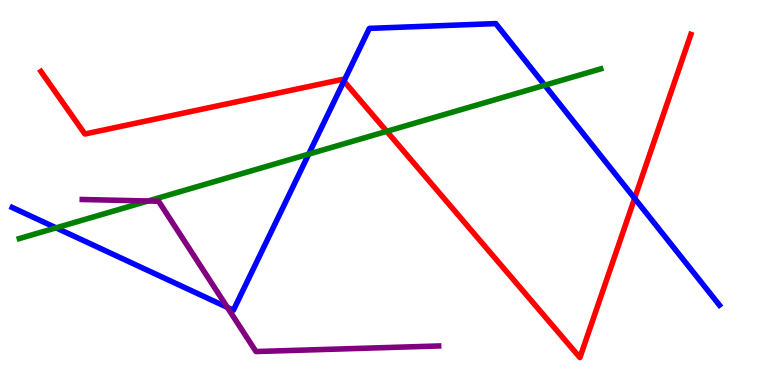[{'lines': ['blue', 'red'], 'intersections': [{'x': 4.44, 'y': 7.89}, {'x': 8.19, 'y': 4.85}]}, {'lines': ['green', 'red'], 'intersections': [{'x': 4.99, 'y': 6.59}]}, {'lines': ['purple', 'red'], 'intersections': []}, {'lines': ['blue', 'green'], 'intersections': [{'x': 0.724, 'y': 4.08}, {'x': 3.98, 'y': 6.0}, {'x': 7.03, 'y': 7.79}]}, {'lines': ['blue', 'purple'], 'intersections': [{'x': 2.93, 'y': 2.02}]}, {'lines': ['green', 'purple'], 'intersections': [{'x': 1.91, 'y': 4.78}]}]